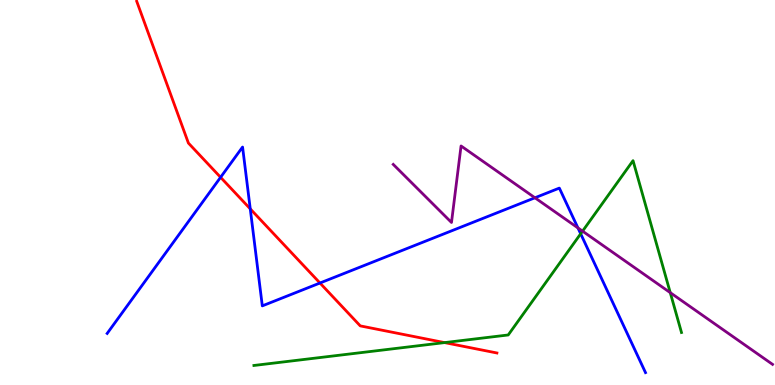[{'lines': ['blue', 'red'], 'intersections': [{'x': 2.85, 'y': 5.39}, {'x': 3.23, 'y': 4.58}, {'x': 4.13, 'y': 2.65}]}, {'lines': ['green', 'red'], 'intersections': [{'x': 5.74, 'y': 1.1}]}, {'lines': ['purple', 'red'], 'intersections': []}, {'lines': ['blue', 'green'], 'intersections': [{'x': 7.49, 'y': 3.93}]}, {'lines': ['blue', 'purple'], 'intersections': [{'x': 6.9, 'y': 4.86}, {'x': 7.46, 'y': 4.08}]}, {'lines': ['green', 'purple'], 'intersections': [{'x': 7.52, 'y': 4.0}, {'x': 8.65, 'y': 2.4}]}]